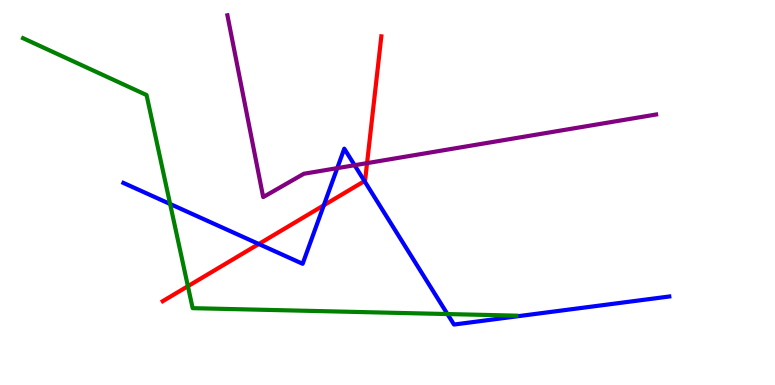[{'lines': ['blue', 'red'], 'intersections': [{'x': 3.34, 'y': 3.66}, {'x': 4.18, 'y': 4.67}, {'x': 4.7, 'y': 5.3}]}, {'lines': ['green', 'red'], 'intersections': [{'x': 2.42, 'y': 2.57}]}, {'lines': ['purple', 'red'], 'intersections': [{'x': 4.74, 'y': 5.76}]}, {'lines': ['blue', 'green'], 'intersections': [{'x': 2.2, 'y': 4.7}, {'x': 5.77, 'y': 1.84}]}, {'lines': ['blue', 'purple'], 'intersections': [{'x': 4.35, 'y': 5.63}, {'x': 4.58, 'y': 5.71}]}, {'lines': ['green', 'purple'], 'intersections': []}]